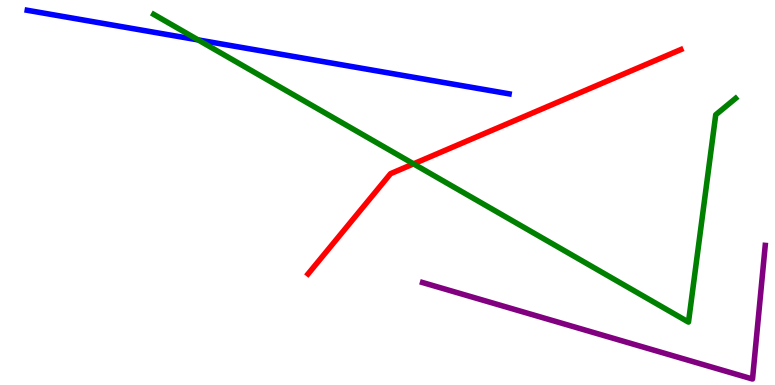[{'lines': ['blue', 'red'], 'intersections': []}, {'lines': ['green', 'red'], 'intersections': [{'x': 5.34, 'y': 5.74}]}, {'lines': ['purple', 'red'], 'intersections': []}, {'lines': ['blue', 'green'], 'intersections': [{'x': 2.56, 'y': 8.96}]}, {'lines': ['blue', 'purple'], 'intersections': []}, {'lines': ['green', 'purple'], 'intersections': []}]